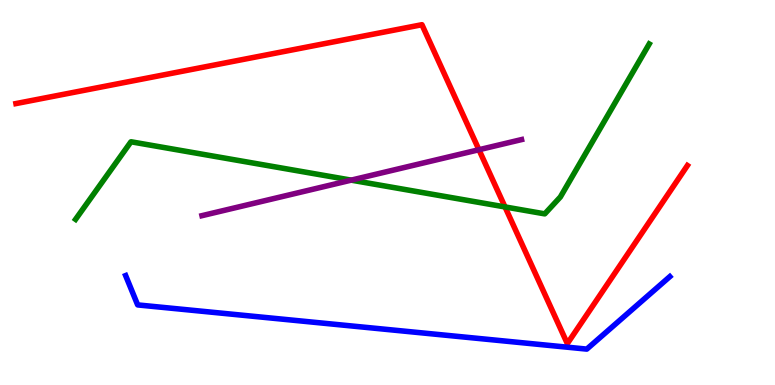[{'lines': ['blue', 'red'], 'intersections': []}, {'lines': ['green', 'red'], 'intersections': [{'x': 6.52, 'y': 4.62}]}, {'lines': ['purple', 'red'], 'intersections': [{'x': 6.18, 'y': 6.11}]}, {'lines': ['blue', 'green'], 'intersections': []}, {'lines': ['blue', 'purple'], 'intersections': []}, {'lines': ['green', 'purple'], 'intersections': [{'x': 4.53, 'y': 5.32}]}]